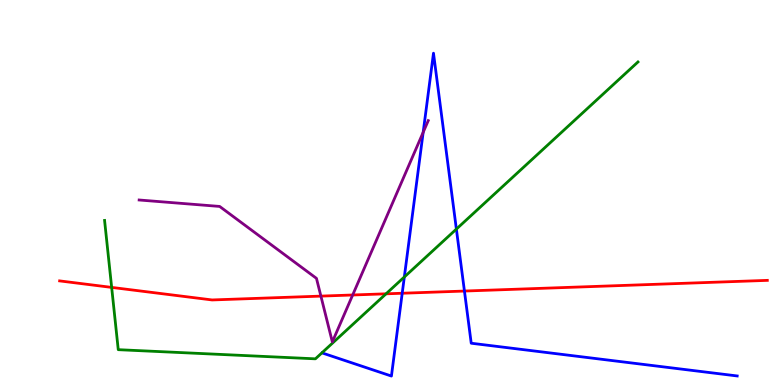[{'lines': ['blue', 'red'], 'intersections': [{'x': 5.19, 'y': 2.38}, {'x': 5.99, 'y': 2.44}]}, {'lines': ['green', 'red'], 'intersections': [{'x': 1.44, 'y': 2.54}, {'x': 4.98, 'y': 2.37}]}, {'lines': ['purple', 'red'], 'intersections': [{'x': 4.14, 'y': 2.31}, {'x': 4.55, 'y': 2.34}]}, {'lines': ['blue', 'green'], 'intersections': [{'x': 5.22, 'y': 2.81}, {'x': 5.89, 'y': 4.05}]}, {'lines': ['blue', 'purple'], 'intersections': [{'x': 5.46, 'y': 6.56}]}, {'lines': ['green', 'purple'], 'intersections': []}]